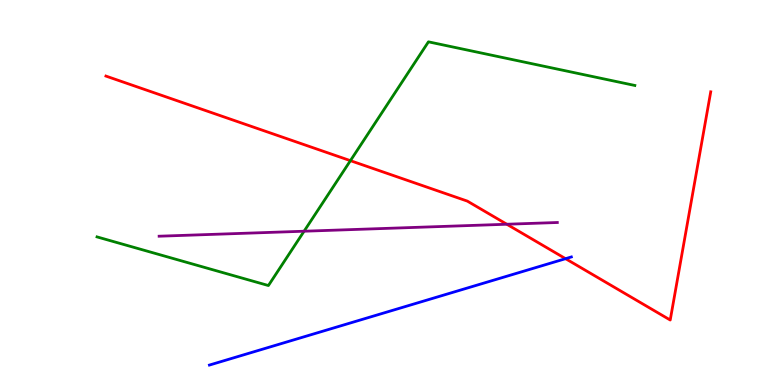[{'lines': ['blue', 'red'], 'intersections': [{'x': 7.3, 'y': 3.28}]}, {'lines': ['green', 'red'], 'intersections': [{'x': 4.52, 'y': 5.83}]}, {'lines': ['purple', 'red'], 'intersections': [{'x': 6.54, 'y': 4.18}]}, {'lines': ['blue', 'green'], 'intersections': []}, {'lines': ['blue', 'purple'], 'intersections': []}, {'lines': ['green', 'purple'], 'intersections': [{'x': 3.92, 'y': 3.99}]}]